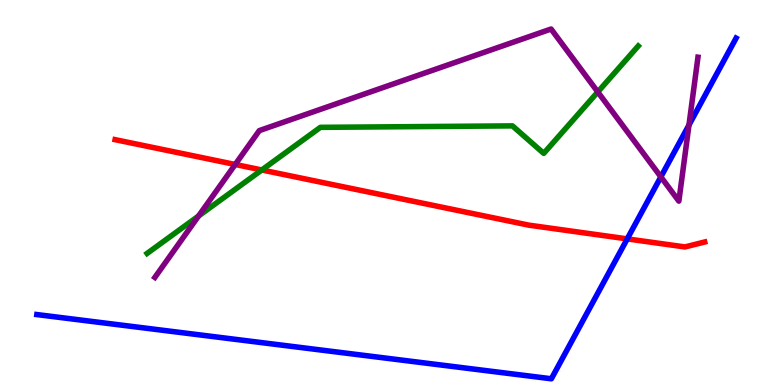[{'lines': ['blue', 'red'], 'intersections': [{'x': 8.09, 'y': 3.8}]}, {'lines': ['green', 'red'], 'intersections': [{'x': 3.38, 'y': 5.59}]}, {'lines': ['purple', 'red'], 'intersections': [{'x': 3.04, 'y': 5.73}]}, {'lines': ['blue', 'green'], 'intersections': []}, {'lines': ['blue', 'purple'], 'intersections': [{'x': 8.53, 'y': 5.41}, {'x': 8.89, 'y': 6.75}]}, {'lines': ['green', 'purple'], 'intersections': [{'x': 2.56, 'y': 4.39}, {'x': 7.71, 'y': 7.61}]}]